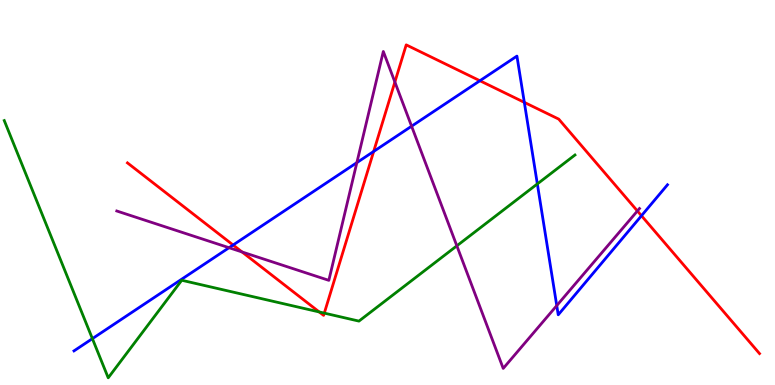[{'lines': ['blue', 'red'], 'intersections': [{'x': 3.01, 'y': 3.64}, {'x': 4.82, 'y': 6.07}, {'x': 6.19, 'y': 7.9}, {'x': 6.77, 'y': 7.34}, {'x': 8.28, 'y': 4.4}]}, {'lines': ['green', 'red'], 'intersections': [{'x': 4.12, 'y': 1.9}, {'x': 4.18, 'y': 1.87}]}, {'lines': ['purple', 'red'], 'intersections': [{'x': 3.12, 'y': 3.46}, {'x': 5.1, 'y': 7.87}, {'x': 8.22, 'y': 4.52}]}, {'lines': ['blue', 'green'], 'intersections': [{'x': 1.19, 'y': 1.2}, {'x': 6.93, 'y': 5.22}]}, {'lines': ['blue', 'purple'], 'intersections': [{'x': 2.96, 'y': 3.57}, {'x': 4.6, 'y': 5.78}, {'x': 5.31, 'y': 6.72}, {'x': 7.18, 'y': 2.06}]}, {'lines': ['green', 'purple'], 'intersections': [{'x': 5.89, 'y': 3.61}]}]